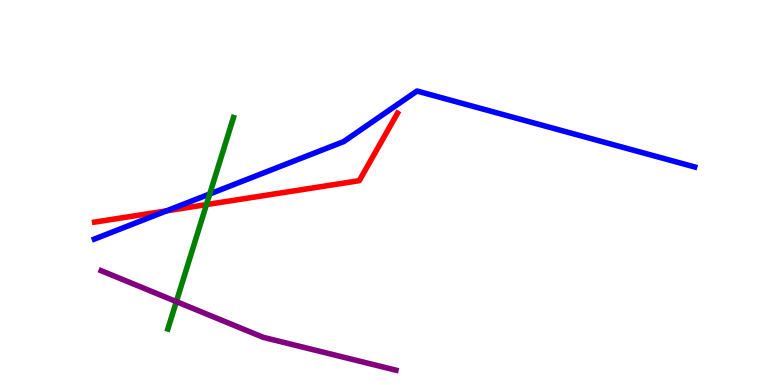[{'lines': ['blue', 'red'], 'intersections': [{'x': 2.15, 'y': 4.52}]}, {'lines': ['green', 'red'], 'intersections': [{'x': 2.66, 'y': 4.69}]}, {'lines': ['purple', 'red'], 'intersections': []}, {'lines': ['blue', 'green'], 'intersections': [{'x': 2.71, 'y': 4.96}]}, {'lines': ['blue', 'purple'], 'intersections': []}, {'lines': ['green', 'purple'], 'intersections': [{'x': 2.28, 'y': 2.17}]}]